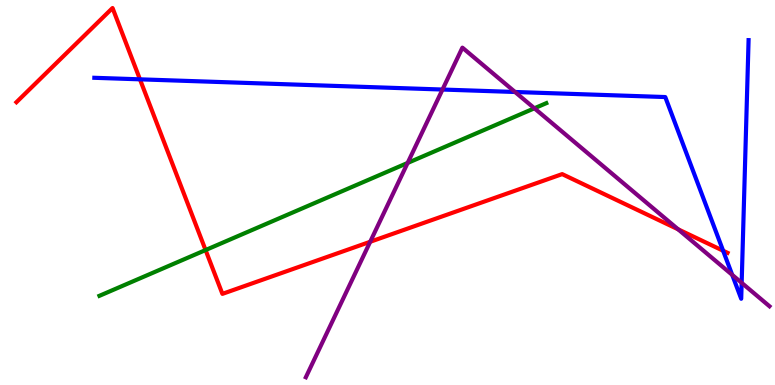[{'lines': ['blue', 'red'], 'intersections': [{'x': 1.81, 'y': 7.94}, {'x': 9.33, 'y': 3.49}]}, {'lines': ['green', 'red'], 'intersections': [{'x': 2.65, 'y': 3.51}]}, {'lines': ['purple', 'red'], 'intersections': [{'x': 4.78, 'y': 3.72}, {'x': 8.75, 'y': 4.04}]}, {'lines': ['blue', 'green'], 'intersections': []}, {'lines': ['blue', 'purple'], 'intersections': [{'x': 5.71, 'y': 7.67}, {'x': 6.65, 'y': 7.61}, {'x': 9.45, 'y': 2.86}, {'x': 9.57, 'y': 2.65}]}, {'lines': ['green', 'purple'], 'intersections': [{'x': 5.26, 'y': 5.77}, {'x': 6.9, 'y': 7.19}]}]